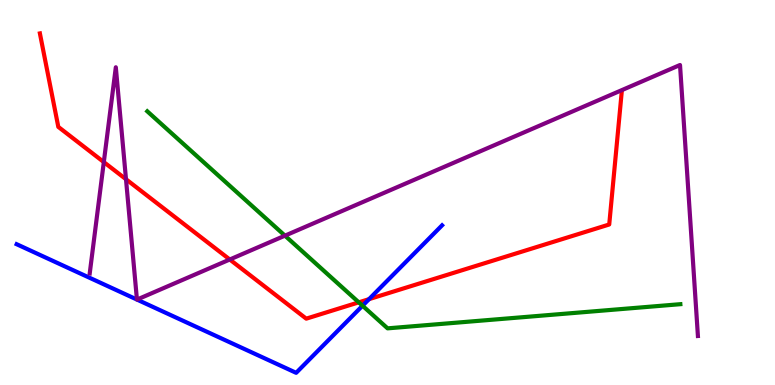[{'lines': ['blue', 'red'], 'intersections': [{'x': 4.76, 'y': 2.23}]}, {'lines': ['green', 'red'], 'intersections': [{'x': 4.63, 'y': 2.15}]}, {'lines': ['purple', 'red'], 'intersections': [{'x': 1.34, 'y': 5.79}, {'x': 1.63, 'y': 5.34}, {'x': 2.96, 'y': 3.26}]}, {'lines': ['blue', 'green'], 'intersections': [{'x': 4.68, 'y': 2.06}]}, {'lines': ['blue', 'purple'], 'intersections': [{'x': 1.77, 'y': 2.22}, {'x': 1.77, 'y': 2.22}]}, {'lines': ['green', 'purple'], 'intersections': [{'x': 3.68, 'y': 3.88}]}]